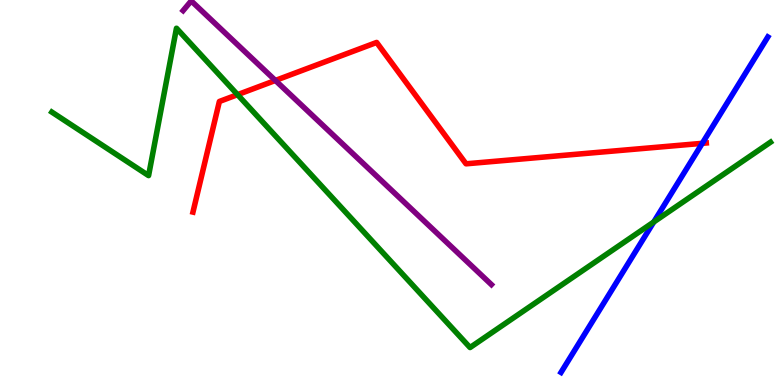[{'lines': ['blue', 'red'], 'intersections': [{'x': 9.06, 'y': 6.28}]}, {'lines': ['green', 'red'], 'intersections': [{'x': 3.07, 'y': 7.54}]}, {'lines': ['purple', 'red'], 'intersections': [{'x': 3.55, 'y': 7.91}]}, {'lines': ['blue', 'green'], 'intersections': [{'x': 8.44, 'y': 4.23}]}, {'lines': ['blue', 'purple'], 'intersections': []}, {'lines': ['green', 'purple'], 'intersections': []}]